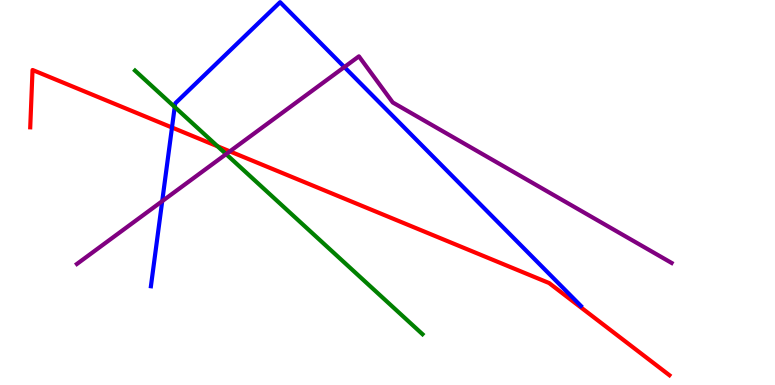[{'lines': ['blue', 'red'], 'intersections': [{'x': 2.22, 'y': 6.69}]}, {'lines': ['green', 'red'], 'intersections': [{'x': 2.81, 'y': 6.2}]}, {'lines': ['purple', 'red'], 'intersections': [{'x': 2.97, 'y': 6.07}]}, {'lines': ['blue', 'green'], 'intersections': [{'x': 2.25, 'y': 7.22}]}, {'lines': ['blue', 'purple'], 'intersections': [{'x': 2.09, 'y': 4.77}, {'x': 4.44, 'y': 8.26}]}, {'lines': ['green', 'purple'], 'intersections': [{'x': 2.92, 'y': 6.0}]}]